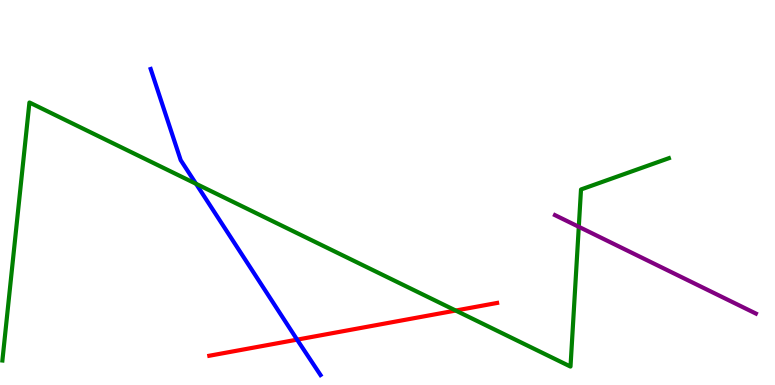[{'lines': ['blue', 'red'], 'intersections': [{'x': 3.83, 'y': 1.18}]}, {'lines': ['green', 'red'], 'intersections': [{'x': 5.88, 'y': 1.93}]}, {'lines': ['purple', 'red'], 'intersections': []}, {'lines': ['blue', 'green'], 'intersections': [{'x': 2.53, 'y': 5.23}]}, {'lines': ['blue', 'purple'], 'intersections': []}, {'lines': ['green', 'purple'], 'intersections': [{'x': 7.47, 'y': 4.11}]}]